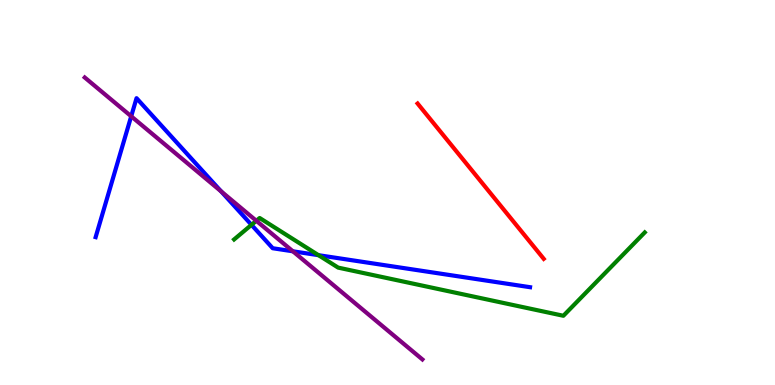[{'lines': ['blue', 'red'], 'intersections': []}, {'lines': ['green', 'red'], 'intersections': []}, {'lines': ['purple', 'red'], 'intersections': []}, {'lines': ['blue', 'green'], 'intersections': [{'x': 3.24, 'y': 4.16}, {'x': 4.11, 'y': 3.37}]}, {'lines': ['blue', 'purple'], 'intersections': [{'x': 1.69, 'y': 6.98}, {'x': 2.85, 'y': 5.03}, {'x': 3.78, 'y': 3.47}]}, {'lines': ['green', 'purple'], 'intersections': [{'x': 3.31, 'y': 4.27}]}]